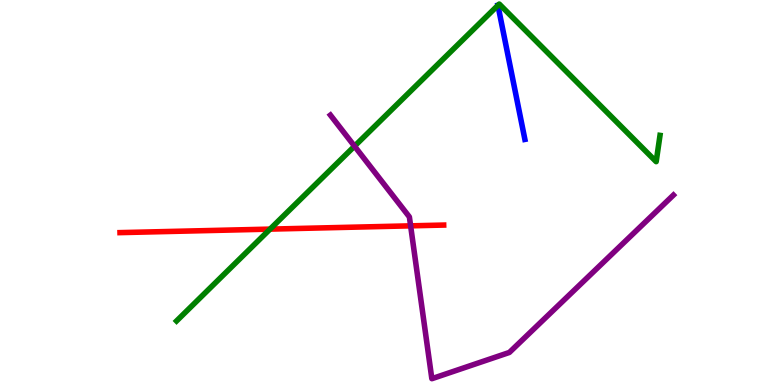[{'lines': ['blue', 'red'], 'intersections': []}, {'lines': ['green', 'red'], 'intersections': [{'x': 3.48, 'y': 4.05}]}, {'lines': ['purple', 'red'], 'intersections': [{'x': 5.3, 'y': 4.13}]}, {'lines': ['blue', 'green'], 'intersections': [{'x': 6.42, 'y': 9.86}]}, {'lines': ['blue', 'purple'], 'intersections': []}, {'lines': ['green', 'purple'], 'intersections': [{'x': 4.57, 'y': 6.2}]}]